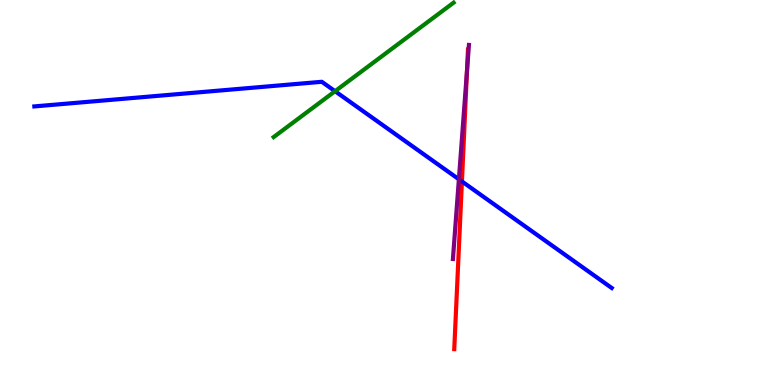[{'lines': ['blue', 'red'], 'intersections': [{'x': 5.96, 'y': 5.29}]}, {'lines': ['green', 'red'], 'intersections': []}, {'lines': ['purple', 'red'], 'intersections': [{'x': 6.03, 'y': 8.15}]}, {'lines': ['blue', 'green'], 'intersections': [{'x': 4.32, 'y': 7.63}]}, {'lines': ['blue', 'purple'], 'intersections': [{'x': 5.92, 'y': 5.34}]}, {'lines': ['green', 'purple'], 'intersections': []}]